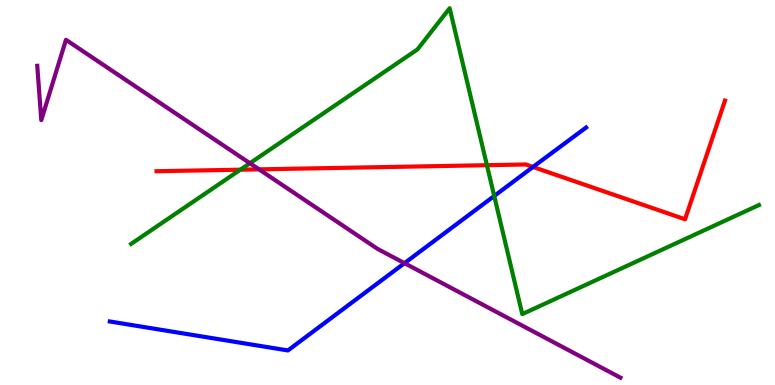[{'lines': ['blue', 'red'], 'intersections': [{'x': 6.88, 'y': 5.66}]}, {'lines': ['green', 'red'], 'intersections': [{'x': 3.1, 'y': 5.59}, {'x': 6.28, 'y': 5.71}]}, {'lines': ['purple', 'red'], 'intersections': [{'x': 3.34, 'y': 5.6}]}, {'lines': ['blue', 'green'], 'intersections': [{'x': 6.38, 'y': 4.91}]}, {'lines': ['blue', 'purple'], 'intersections': [{'x': 5.22, 'y': 3.16}]}, {'lines': ['green', 'purple'], 'intersections': [{'x': 3.22, 'y': 5.76}]}]